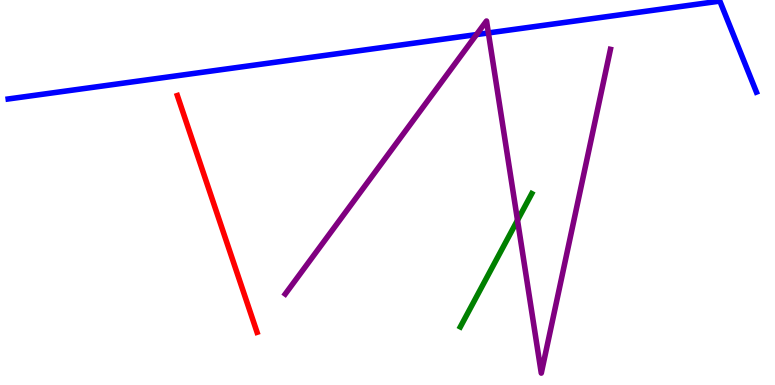[{'lines': ['blue', 'red'], 'intersections': []}, {'lines': ['green', 'red'], 'intersections': []}, {'lines': ['purple', 'red'], 'intersections': []}, {'lines': ['blue', 'green'], 'intersections': []}, {'lines': ['blue', 'purple'], 'intersections': [{'x': 6.15, 'y': 9.1}, {'x': 6.3, 'y': 9.14}]}, {'lines': ['green', 'purple'], 'intersections': [{'x': 6.68, 'y': 4.28}]}]